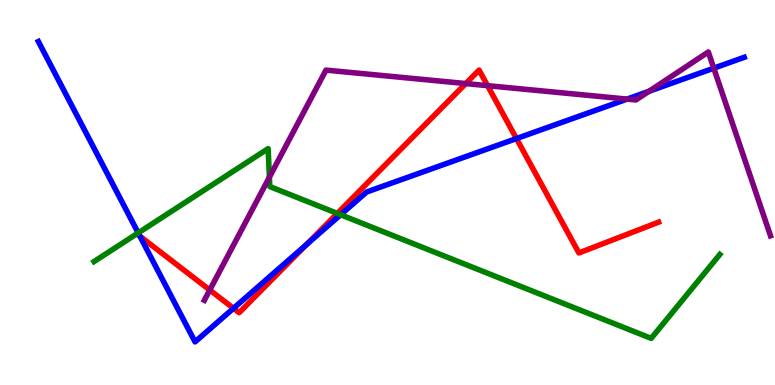[{'lines': ['blue', 'red'], 'intersections': [{'x': 1.81, 'y': 3.86}, {'x': 3.01, 'y': 1.99}, {'x': 3.96, 'y': 3.65}, {'x': 6.66, 'y': 6.4}]}, {'lines': ['green', 'red'], 'intersections': [{'x': 4.35, 'y': 4.46}]}, {'lines': ['purple', 'red'], 'intersections': [{'x': 2.71, 'y': 2.47}, {'x': 6.01, 'y': 7.83}, {'x': 6.29, 'y': 7.77}]}, {'lines': ['blue', 'green'], 'intersections': [{'x': 1.78, 'y': 3.95}, {'x': 4.4, 'y': 4.42}]}, {'lines': ['blue', 'purple'], 'intersections': [{'x': 8.09, 'y': 7.43}, {'x': 8.37, 'y': 7.63}, {'x': 9.21, 'y': 8.23}]}, {'lines': ['green', 'purple'], 'intersections': [{'x': 3.48, 'y': 5.4}]}]